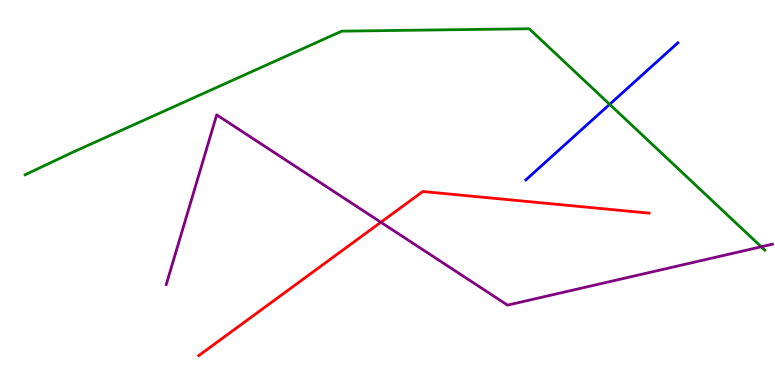[{'lines': ['blue', 'red'], 'intersections': []}, {'lines': ['green', 'red'], 'intersections': []}, {'lines': ['purple', 'red'], 'intersections': [{'x': 4.91, 'y': 4.23}]}, {'lines': ['blue', 'green'], 'intersections': [{'x': 7.87, 'y': 7.29}]}, {'lines': ['blue', 'purple'], 'intersections': []}, {'lines': ['green', 'purple'], 'intersections': [{'x': 9.82, 'y': 3.59}]}]